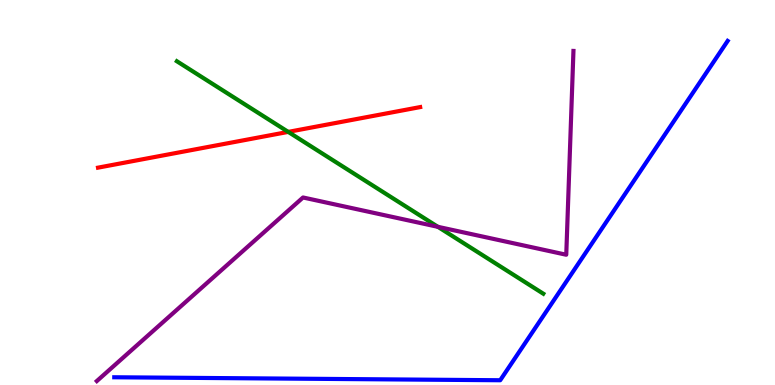[{'lines': ['blue', 'red'], 'intersections': []}, {'lines': ['green', 'red'], 'intersections': [{'x': 3.72, 'y': 6.57}]}, {'lines': ['purple', 'red'], 'intersections': []}, {'lines': ['blue', 'green'], 'intersections': []}, {'lines': ['blue', 'purple'], 'intersections': []}, {'lines': ['green', 'purple'], 'intersections': [{'x': 5.65, 'y': 4.11}]}]